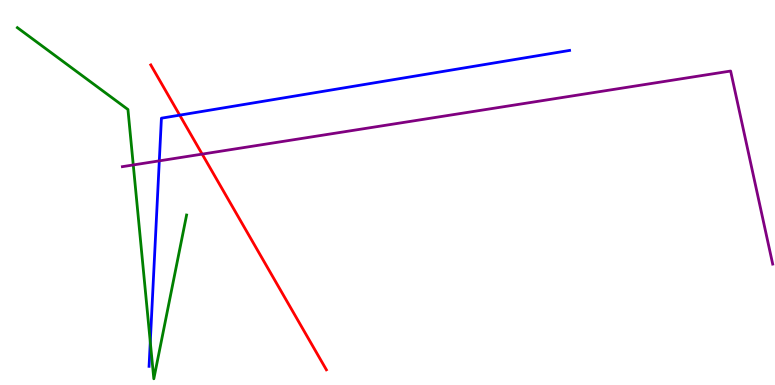[{'lines': ['blue', 'red'], 'intersections': [{'x': 2.32, 'y': 7.01}]}, {'lines': ['green', 'red'], 'intersections': []}, {'lines': ['purple', 'red'], 'intersections': [{'x': 2.61, 'y': 6.0}]}, {'lines': ['blue', 'green'], 'intersections': [{'x': 1.94, 'y': 1.12}]}, {'lines': ['blue', 'purple'], 'intersections': [{'x': 2.06, 'y': 5.82}]}, {'lines': ['green', 'purple'], 'intersections': [{'x': 1.72, 'y': 5.72}]}]